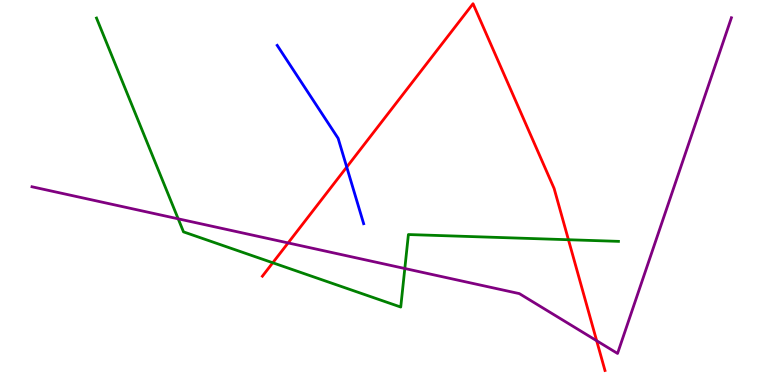[{'lines': ['blue', 'red'], 'intersections': [{'x': 4.47, 'y': 5.66}]}, {'lines': ['green', 'red'], 'intersections': [{'x': 3.52, 'y': 3.17}, {'x': 7.33, 'y': 3.77}]}, {'lines': ['purple', 'red'], 'intersections': [{'x': 3.72, 'y': 3.69}, {'x': 7.7, 'y': 1.15}]}, {'lines': ['blue', 'green'], 'intersections': []}, {'lines': ['blue', 'purple'], 'intersections': []}, {'lines': ['green', 'purple'], 'intersections': [{'x': 2.3, 'y': 4.32}, {'x': 5.22, 'y': 3.03}]}]